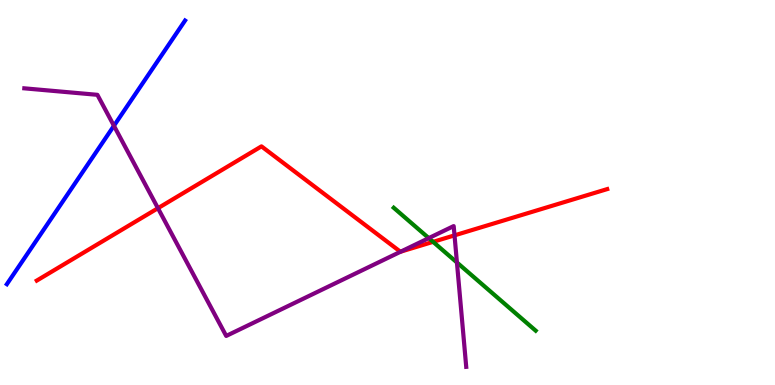[{'lines': ['blue', 'red'], 'intersections': []}, {'lines': ['green', 'red'], 'intersections': [{'x': 5.59, 'y': 3.72}]}, {'lines': ['purple', 'red'], 'intersections': [{'x': 2.04, 'y': 4.59}, {'x': 5.17, 'y': 3.46}, {'x': 5.86, 'y': 3.89}]}, {'lines': ['blue', 'green'], 'intersections': []}, {'lines': ['blue', 'purple'], 'intersections': [{'x': 1.47, 'y': 6.73}]}, {'lines': ['green', 'purple'], 'intersections': [{'x': 5.53, 'y': 3.82}, {'x': 5.9, 'y': 3.18}]}]